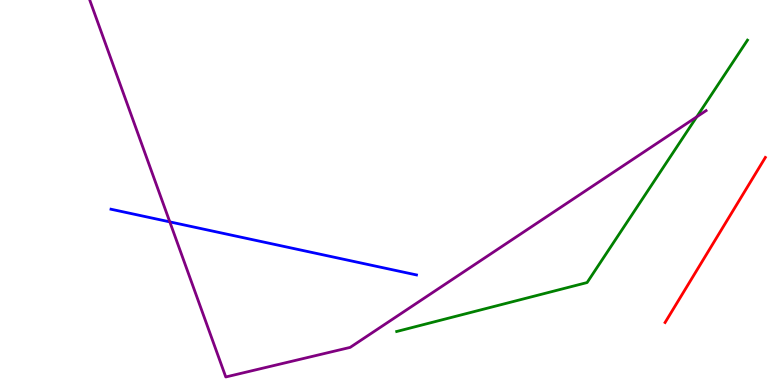[{'lines': ['blue', 'red'], 'intersections': []}, {'lines': ['green', 'red'], 'intersections': []}, {'lines': ['purple', 'red'], 'intersections': []}, {'lines': ['blue', 'green'], 'intersections': []}, {'lines': ['blue', 'purple'], 'intersections': [{'x': 2.19, 'y': 4.24}]}, {'lines': ['green', 'purple'], 'intersections': [{'x': 8.99, 'y': 6.96}]}]